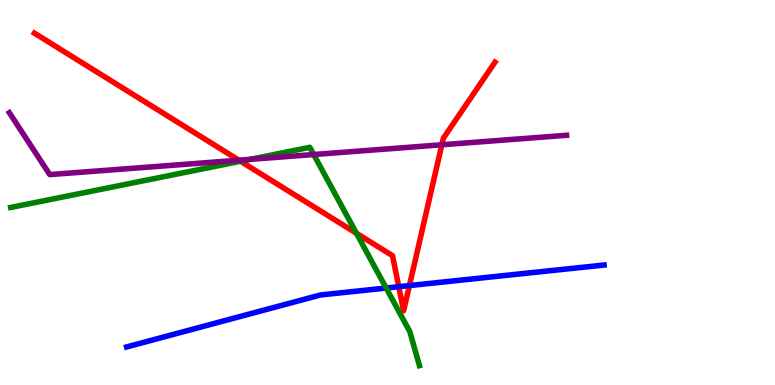[{'lines': ['blue', 'red'], 'intersections': [{'x': 5.15, 'y': 2.55}, {'x': 5.28, 'y': 2.58}]}, {'lines': ['green', 'red'], 'intersections': [{'x': 3.1, 'y': 5.81}, {'x': 4.6, 'y': 3.94}]}, {'lines': ['purple', 'red'], 'intersections': [{'x': 3.08, 'y': 5.84}, {'x': 5.7, 'y': 6.24}]}, {'lines': ['blue', 'green'], 'intersections': [{'x': 4.98, 'y': 2.52}]}, {'lines': ['blue', 'purple'], 'intersections': []}, {'lines': ['green', 'purple'], 'intersections': [{'x': 3.22, 'y': 5.86}, {'x': 4.05, 'y': 5.99}]}]